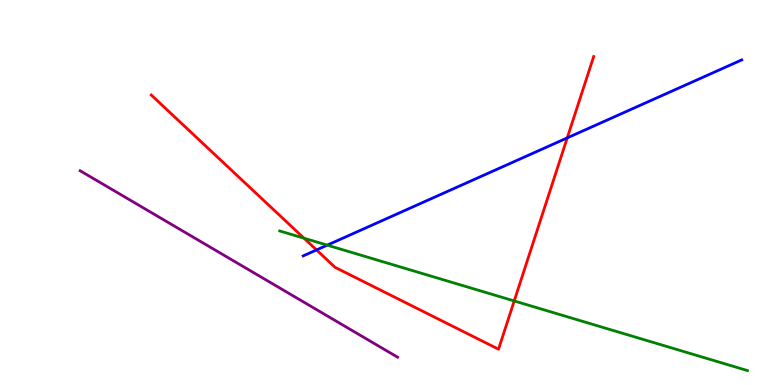[{'lines': ['blue', 'red'], 'intersections': [{'x': 4.08, 'y': 3.51}, {'x': 7.32, 'y': 6.42}]}, {'lines': ['green', 'red'], 'intersections': [{'x': 3.92, 'y': 3.81}, {'x': 6.64, 'y': 2.18}]}, {'lines': ['purple', 'red'], 'intersections': []}, {'lines': ['blue', 'green'], 'intersections': [{'x': 4.22, 'y': 3.63}]}, {'lines': ['blue', 'purple'], 'intersections': []}, {'lines': ['green', 'purple'], 'intersections': []}]